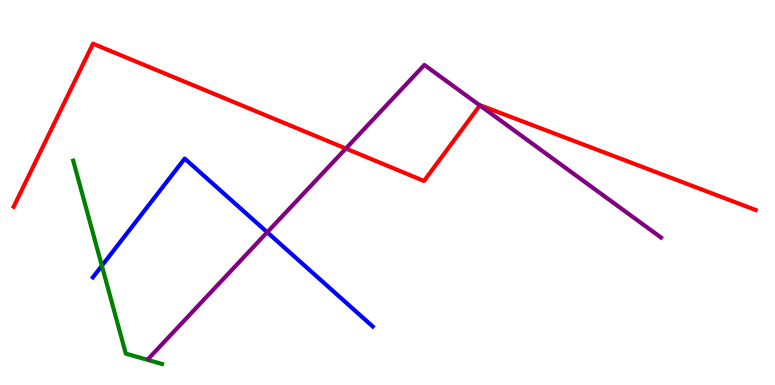[{'lines': ['blue', 'red'], 'intersections': []}, {'lines': ['green', 'red'], 'intersections': []}, {'lines': ['purple', 'red'], 'intersections': [{'x': 4.46, 'y': 6.14}, {'x': 6.19, 'y': 7.26}]}, {'lines': ['blue', 'green'], 'intersections': [{'x': 1.31, 'y': 3.1}]}, {'lines': ['blue', 'purple'], 'intersections': [{'x': 3.45, 'y': 3.97}]}, {'lines': ['green', 'purple'], 'intersections': []}]